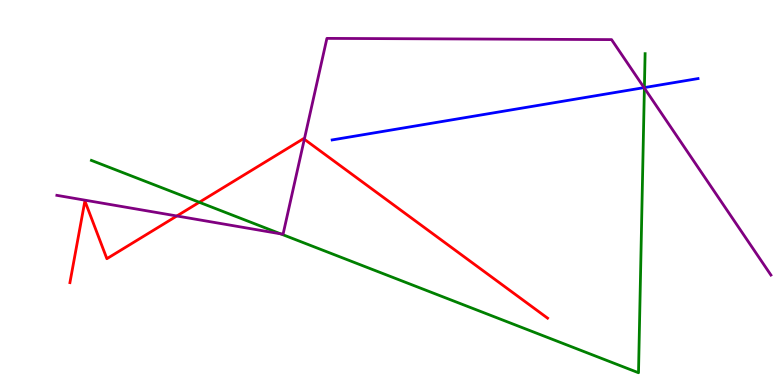[{'lines': ['blue', 'red'], 'intersections': []}, {'lines': ['green', 'red'], 'intersections': [{'x': 2.57, 'y': 4.75}]}, {'lines': ['purple', 'red'], 'intersections': [{'x': 2.28, 'y': 4.39}, {'x': 3.93, 'y': 6.38}]}, {'lines': ['blue', 'green'], 'intersections': [{'x': 8.31, 'y': 7.73}]}, {'lines': ['blue', 'purple'], 'intersections': [{'x': 8.31, 'y': 7.72}]}, {'lines': ['green', 'purple'], 'intersections': [{'x': 3.62, 'y': 3.93}, {'x': 8.31, 'y': 7.71}]}]